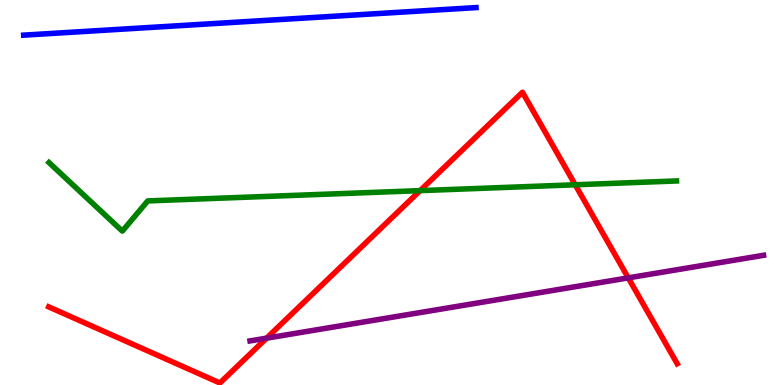[{'lines': ['blue', 'red'], 'intersections': []}, {'lines': ['green', 'red'], 'intersections': [{'x': 5.42, 'y': 5.05}, {'x': 7.42, 'y': 5.2}]}, {'lines': ['purple', 'red'], 'intersections': [{'x': 3.44, 'y': 1.22}, {'x': 8.11, 'y': 2.78}]}, {'lines': ['blue', 'green'], 'intersections': []}, {'lines': ['blue', 'purple'], 'intersections': []}, {'lines': ['green', 'purple'], 'intersections': []}]